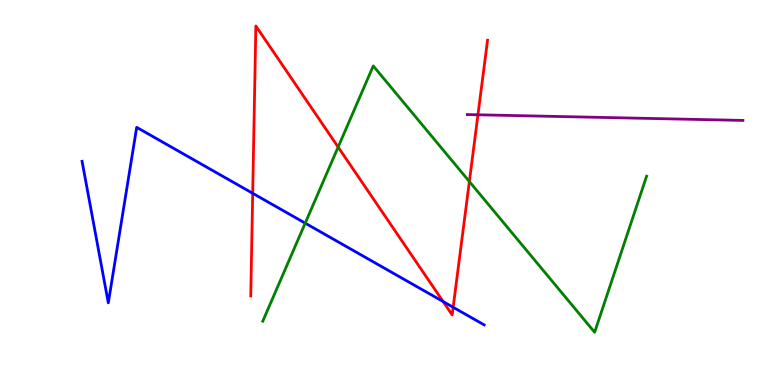[{'lines': ['blue', 'red'], 'intersections': [{'x': 3.26, 'y': 4.98}, {'x': 5.72, 'y': 2.17}, {'x': 5.85, 'y': 2.02}]}, {'lines': ['green', 'red'], 'intersections': [{'x': 4.36, 'y': 6.18}, {'x': 6.06, 'y': 5.28}]}, {'lines': ['purple', 'red'], 'intersections': [{'x': 6.17, 'y': 7.02}]}, {'lines': ['blue', 'green'], 'intersections': [{'x': 3.94, 'y': 4.2}]}, {'lines': ['blue', 'purple'], 'intersections': []}, {'lines': ['green', 'purple'], 'intersections': []}]